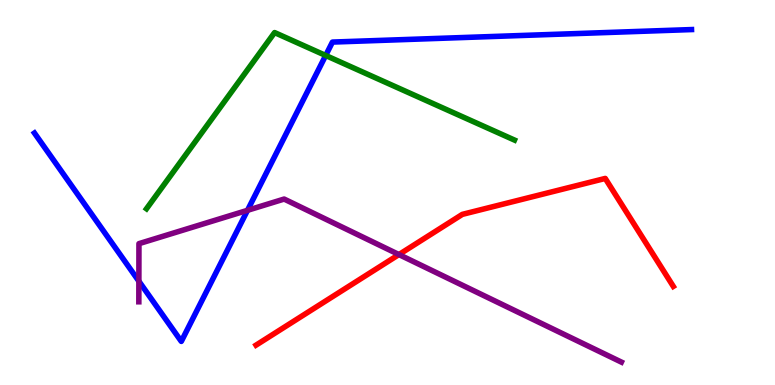[{'lines': ['blue', 'red'], 'intersections': []}, {'lines': ['green', 'red'], 'intersections': []}, {'lines': ['purple', 'red'], 'intersections': [{'x': 5.15, 'y': 3.39}]}, {'lines': ['blue', 'green'], 'intersections': [{'x': 4.2, 'y': 8.56}]}, {'lines': ['blue', 'purple'], 'intersections': [{'x': 1.79, 'y': 2.7}, {'x': 3.19, 'y': 4.54}]}, {'lines': ['green', 'purple'], 'intersections': []}]